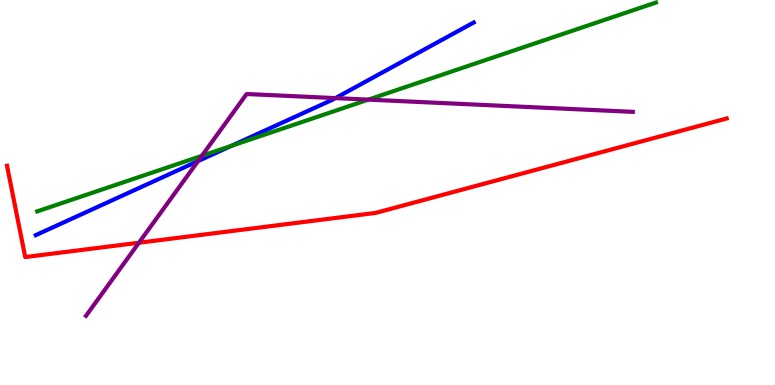[{'lines': ['blue', 'red'], 'intersections': []}, {'lines': ['green', 'red'], 'intersections': []}, {'lines': ['purple', 'red'], 'intersections': [{'x': 1.79, 'y': 3.7}]}, {'lines': ['blue', 'green'], 'intersections': [{'x': 2.99, 'y': 6.21}]}, {'lines': ['blue', 'purple'], 'intersections': [{'x': 2.56, 'y': 5.82}, {'x': 4.33, 'y': 7.45}]}, {'lines': ['green', 'purple'], 'intersections': [{'x': 2.6, 'y': 5.95}, {'x': 4.75, 'y': 7.41}]}]